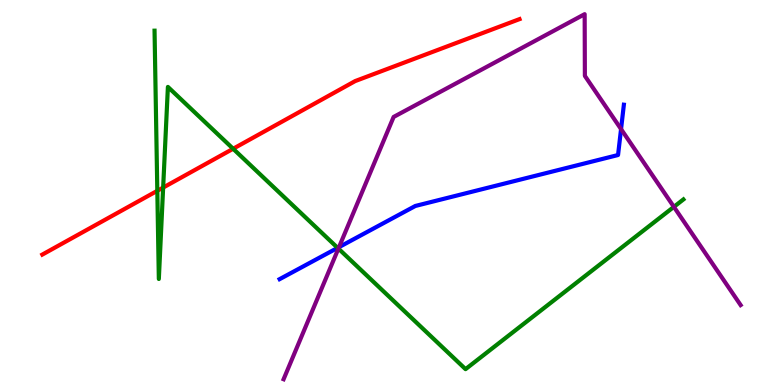[{'lines': ['blue', 'red'], 'intersections': []}, {'lines': ['green', 'red'], 'intersections': [{'x': 2.03, 'y': 5.04}, {'x': 2.11, 'y': 5.13}, {'x': 3.01, 'y': 6.14}]}, {'lines': ['purple', 'red'], 'intersections': []}, {'lines': ['blue', 'green'], 'intersections': [{'x': 4.36, 'y': 3.56}]}, {'lines': ['blue', 'purple'], 'intersections': [{'x': 4.37, 'y': 3.58}, {'x': 8.01, 'y': 6.65}]}, {'lines': ['green', 'purple'], 'intersections': [{'x': 4.37, 'y': 3.54}, {'x': 8.7, 'y': 4.63}]}]